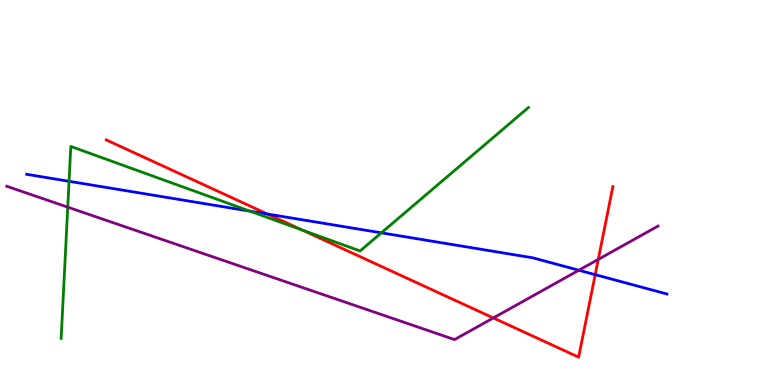[{'lines': ['blue', 'red'], 'intersections': [{'x': 3.45, 'y': 4.44}, {'x': 7.68, 'y': 2.87}]}, {'lines': ['green', 'red'], 'intersections': [{'x': 3.9, 'y': 4.02}]}, {'lines': ['purple', 'red'], 'intersections': [{'x': 6.37, 'y': 1.74}, {'x': 7.72, 'y': 3.26}]}, {'lines': ['blue', 'green'], 'intersections': [{'x': 0.891, 'y': 5.29}, {'x': 3.22, 'y': 4.52}, {'x': 4.92, 'y': 3.95}]}, {'lines': ['blue', 'purple'], 'intersections': [{'x': 7.47, 'y': 2.98}]}, {'lines': ['green', 'purple'], 'intersections': [{'x': 0.874, 'y': 4.62}]}]